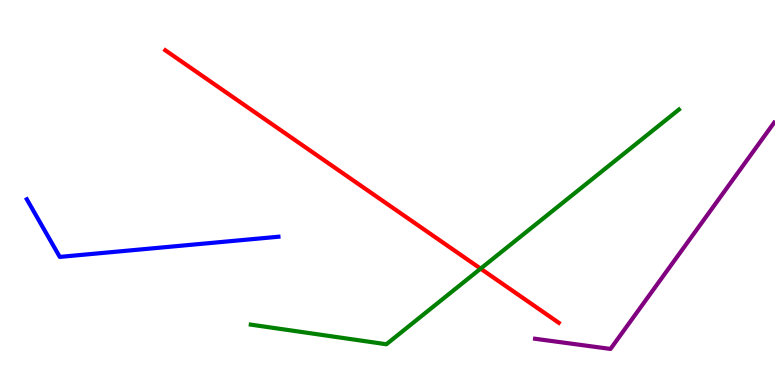[{'lines': ['blue', 'red'], 'intersections': []}, {'lines': ['green', 'red'], 'intersections': [{'x': 6.2, 'y': 3.02}]}, {'lines': ['purple', 'red'], 'intersections': []}, {'lines': ['blue', 'green'], 'intersections': []}, {'lines': ['blue', 'purple'], 'intersections': []}, {'lines': ['green', 'purple'], 'intersections': []}]